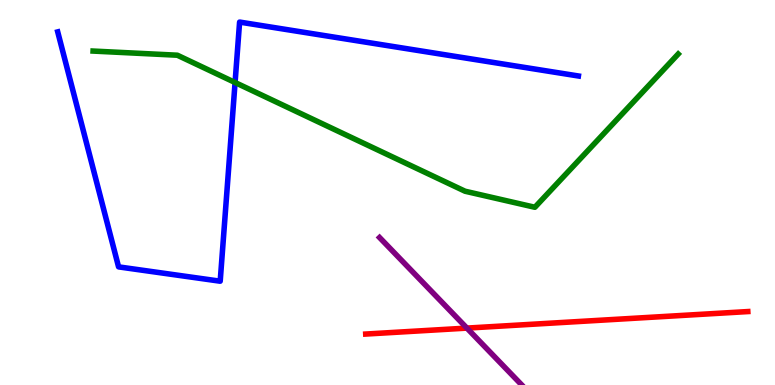[{'lines': ['blue', 'red'], 'intersections': []}, {'lines': ['green', 'red'], 'intersections': []}, {'lines': ['purple', 'red'], 'intersections': [{'x': 6.02, 'y': 1.48}]}, {'lines': ['blue', 'green'], 'intersections': [{'x': 3.03, 'y': 7.86}]}, {'lines': ['blue', 'purple'], 'intersections': []}, {'lines': ['green', 'purple'], 'intersections': []}]